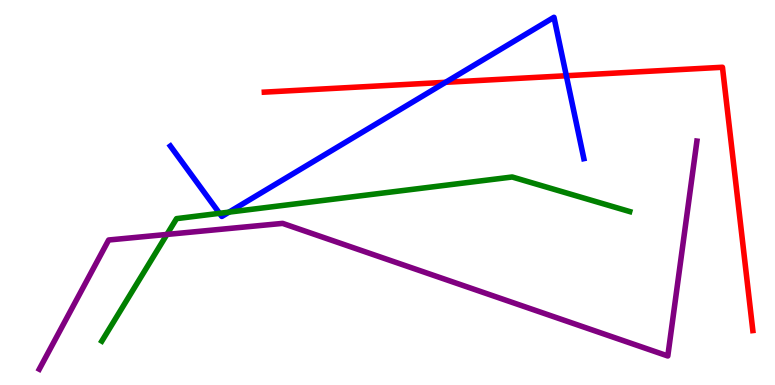[{'lines': ['blue', 'red'], 'intersections': [{'x': 5.75, 'y': 7.86}, {'x': 7.31, 'y': 8.03}]}, {'lines': ['green', 'red'], 'intersections': []}, {'lines': ['purple', 'red'], 'intersections': []}, {'lines': ['blue', 'green'], 'intersections': [{'x': 2.83, 'y': 4.46}, {'x': 2.95, 'y': 4.49}]}, {'lines': ['blue', 'purple'], 'intersections': []}, {'lines': ['green', 'purple'], 'intersections': [{'x': 2.15, 'y': 3.91}]}]